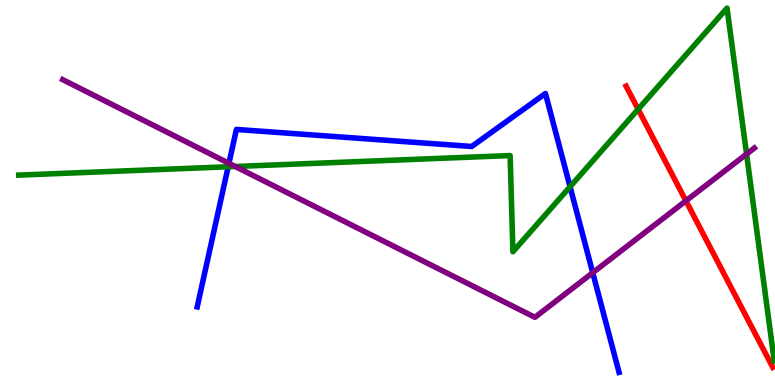[{'lines': ['blue', 'red'], 'intersections': []}, {'lines': ['green', 'red'], 'intersections': [{'x': 8.23, 'y': 7.16}]}, {'lines': ['purple', 'red'], 'intersections': [{'x': 8.85, 'y': 4.78}]}, {'lines': ['blue', 'green'], 'intersections': [{'x': 2.94, 'y': 5.67}, {'x': 7.36, 'y': 5.15}]}, {'lines': ['blue', 'purple'], 'intersections': [{'x': 2.95, 'y': 5.76}, {'x': 7.65, 'y': 2.92}]}, {'lines': ['green', 'purple'], 'intersections': [{'x': 3.04, 'y': 5.68}, {'x': 9.63, 'y': 6.0}]}]